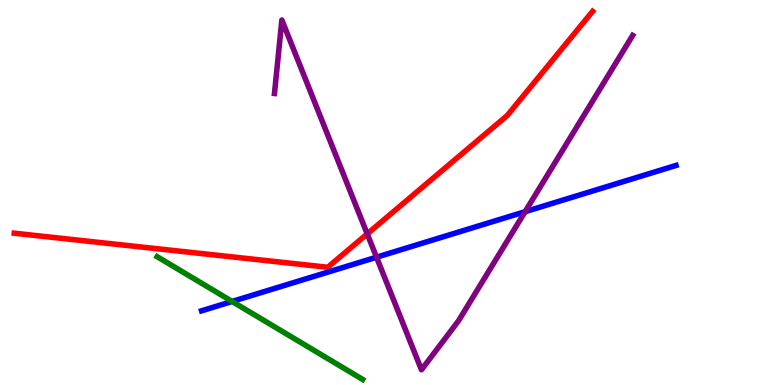[{'lines': ['blue', 'red'], 'intersections': []}, {'lines': ['green', 'red'], 'intersections': []}, {'lines': ['purple', 'red'], 'intersections': [{'x': 4.74, 'y': 3.93}]}, {'lines': ['blue', 'green'], 'intersections': [{'x': 3.0, 'y': 2.17}]}, {'lines': ['blue', 'purple'], 'intersections': [{'x': 4.86, 'y': 3.32}, {'x': 6.78, 'y': 4.5}]}, {'lines': ['green', 'purple'], 'intersections': []}]